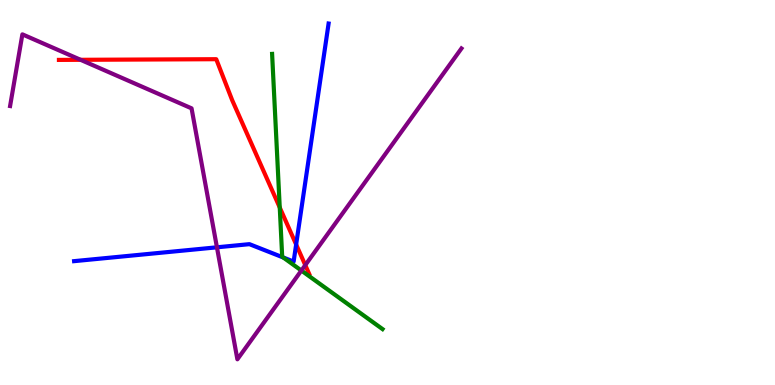[{'lines': ['blue', 'red'], 'intersections': [{'x': 3.82, 'y': 3.65}]}, {'lines': ['green', 'red'], 'intersections': [{'x': 3.61, 'y': 4.61}]}, {'lines': ['purple', 'red'], 'intersections': [{'x': 1.04, 'y': 8.45}, {'x': 3.94, 'y': 3.11}]}, {'lines': ['blue', 'green'], 'intersections': [{'x': 3.66, 'y': 3.31}]}, {'lines': ['blue', 'purple'], 'intersections': [{'x': 2.8, 'y': 3.58}]}, {'lines': ['green', 'purple'], 'intersections': [{'x': 3.89, 'y': 2.97}]}]